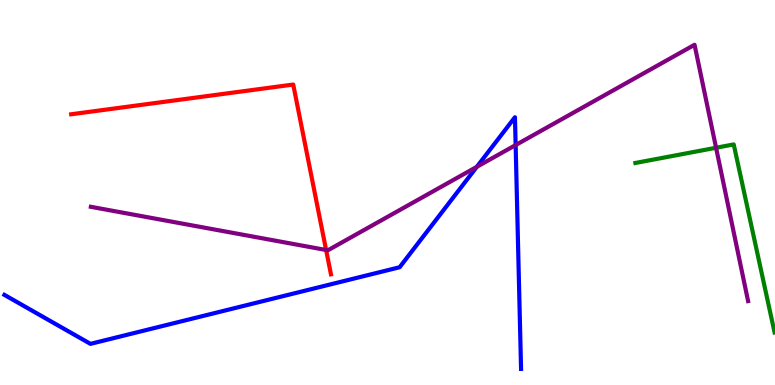[{'lines': ['blue', 'red'], 'intersections': []}, {'lines': ['green', 'red'], 'intersections': []}, {'lines': ['purple', 'red'], 'intersections': [{'x': 4.21, 'y': 3.51}]}, {'lines': ['blue', 'green'], 'intersections': []}, {'lines': ['blue', 'purple'], 'intersections': [{'x': 6.15, 'y': 5.67}, {'x': 6.65, 'y': 6.23}]}, {'lines': ['green', 'purple'], 'intersections': [{'x': 9.24, 'y': 6.16}]}]